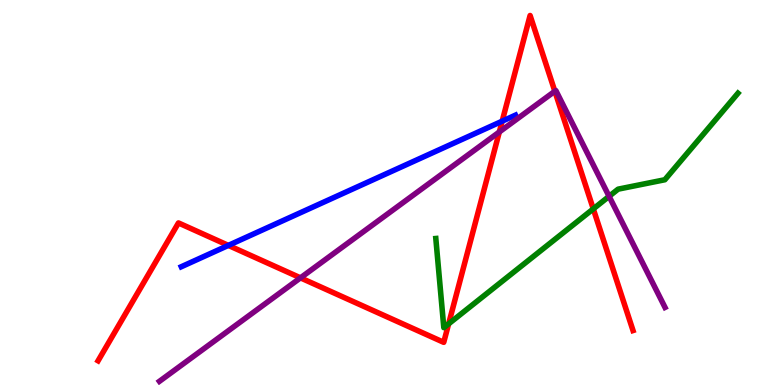[{'lines': ['blue', 'red'], 'intersections': [{'x': 2.95, 'y': 3.63}, {'x': 6.48, 'y': 6.85}]}, {'lines': ['green', 'red'], 'intersections': [{'x': 5.79, 'y': 1.59}, {'x': 7.66, 'y': 4.57}]}, {'lines': ['purple', 'red'], 'intersections': [{'x': 3.88, 'y': 2.78}, {'x': 6.44, 'y': 6.57}, {'x': 7.16, 'y': 7.63}]}, {'lines': ['blue', 'green'], 'intersections': []}, {'lines': ['blue', 'purple'], 'intersections': []}, {'lines': ['green', 'purple'], 'intersections': [{'x': 7.86, 'y': 4.9}]}]